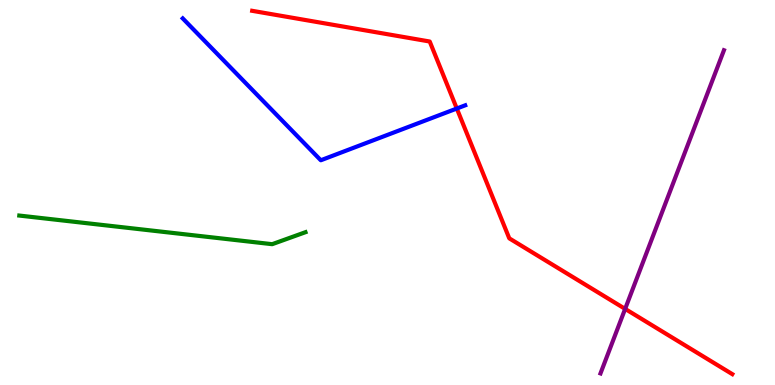[{'lines': ['blue', 'red'], 'intersections': [{'x': 5.89, 'y': 7.18}]}, {'lines': ['green', 'red'], 'intersections': []}, {'lines': ['purple', 'red'], 'intersections': [{'x': 8.07, 'y': 1.98}]}, {'lines': ['blue', 'green'], 'intersections': []}, {'lines': ['blue', 'purple'], 'intersections': []}, {'lines': ['green', 'purple'], 'intersections': []}]